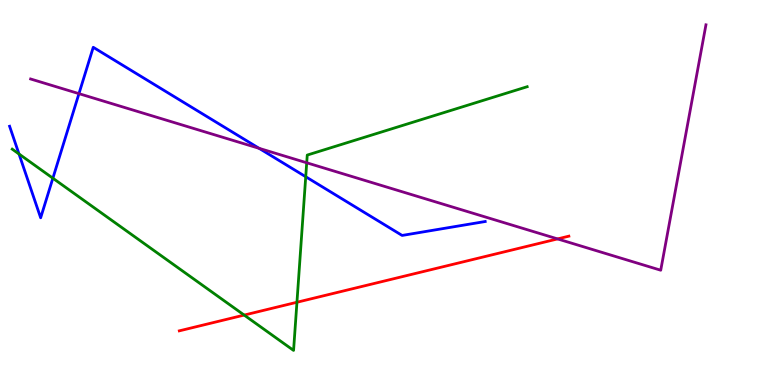[{'lines': ['blue', 'red'], 'intersections': []}, {'lines': ['green', 'red'], 'intersections': [{'x': 3.15, 'y': 1.82}, {'x': 3.83, 'y': 2.15}]}, {'lines': ['purple', 'red'], 'intersections': [{'x': 7.19, 'y': 3.79}]}, {'lines': ['blue', 'green'], 'intersections': [{'x': 0.245, 'y': 6.0}, {'x': 0.682, 'y': 5.37}, {'x': 3.94, 'y': 5.41}]}, {'lines': ['blue', 'purple'], 'intersections': [{'x': 1.02, 'y': 7.57}, {'x': 3.34, 'y': 6.15}]}, {'lines': ['green', 'purple'], 'intersections': [{'x': 3.96, 'y': 5.77}]}]